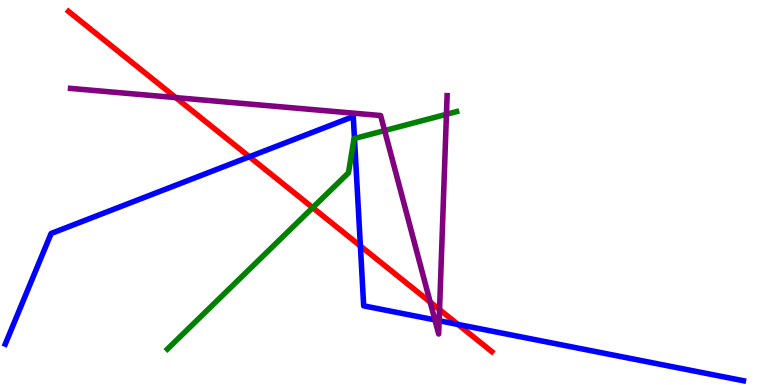[{'lines': ['blue', 'red'], 'intersections': [{'x': 3.22, 'y': 5.93}, {'x': 4.65, 'y': 3.61}, {'x': 5.91, 'y': 1.57}]}, {'lines': ['green', 'red'], 'intersections': [{'x': 4.03, 'y': 4.61}]}, {'lines': ['purple', 'red'], 'intersections': [{'x': 2.27, 'y': 7.46}, {'x': 5.55, 'y': 2.15}, {'x': 5.67, 'y': 1.96}]}, {'lines': ['blue', 'green'], 'intersections': [{'x': 4.57, 'y': 6.4}]}, {'lines': ['blue', 'purple'], 'intersections': [{'x': 5.61, 'y': 1.69}, {'x': 5.67, 'y': 1.67}]}, {'lines': ['green', 'purple'], 'intersections': [{'x': 4.96, 'y': 6.61}, {'x': 5.76, 'y': 7.03}]}]